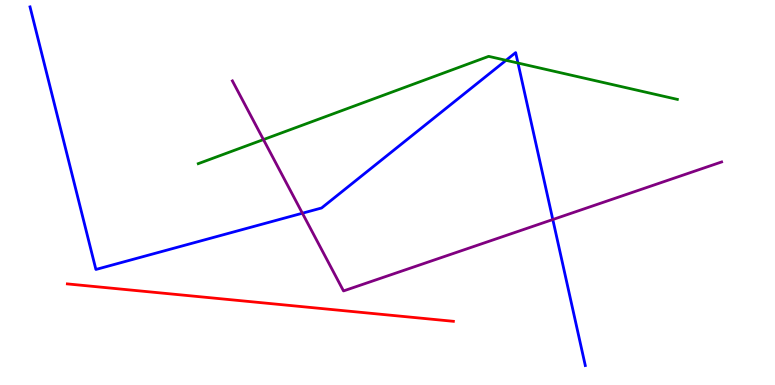[{'lines': ['blue', 'red'], 'intersections': []}, {'lines': ['green', 'red'], 'intersections': []}, {'lines': ['purple', 'red'], 'intersections': []}, {'lines': ['blue', 'green'], 'intersections': [{'x': 6.53, 'y': 8.43}, {'x': 6.68, 'y': 8.36}]}, {'lines': ['blue', 'purple'], 'intersections': [{'x': 3.9, 'y': 4.46}, {'x': 7.13, 'y': 4.3}]}, {'lines': ['green', 'purple'], 'intersections': [{'x': 3.4, 'y': 6.37}]}]